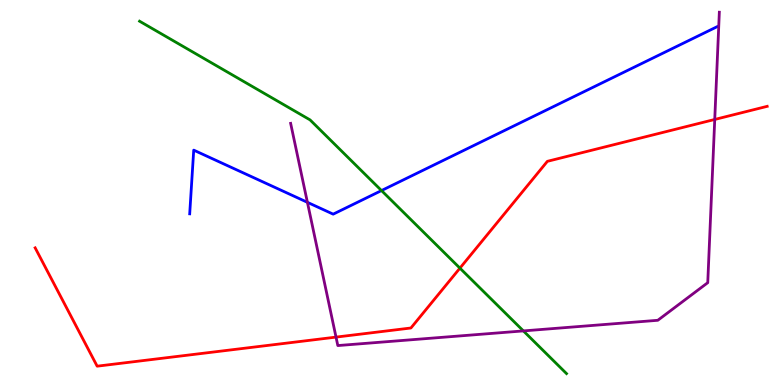[{'lines': ['blue', 'red'], 'intersections': []}, {'lines': ['green', 'red'], 'intersections': [{'x': 5.93, 'y': 3.04}]}, {'lines': ['purple', 'red'], 'intersections': [{'x': 4.34, 'y': 1.24}, {'x': 9.22, 'y': 6.9}]}, {'lines': ['blue', 'green'], 'intersections': [{'x': 4.92, 'y': 5.05}]}, {'lines': ['blue', 'purple'], 'intersections': [{'x': 3.97, 'y': 4.74}]}, {'lines': ['green', 'purple'], 'intersections': [{'x': 6.75, 'y': 1.4}]}]